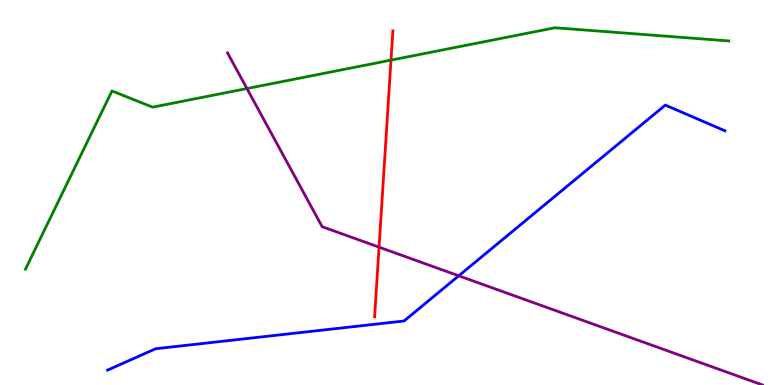[{'lines': ['blue', 'red'], 'intersections': []}, {'lines': ['green', 'red'], 'intersections': [{'x': 5.05, 'y': 8.44}]}, {'lines': ['purple', 'red'], 'intersections': [{'x': 4.89, 'y': 3.58}]}, {'lines': ['blue', 'green'], 'intersections': []}, {'lines': ['blue', 'purple'], 'intersections': [{'x': 5.92, 'y': 2.84}]}, {'lines': ['green', 'purple'], 'intersections': [{'x': 3.19, 'y': 7.7}]}]